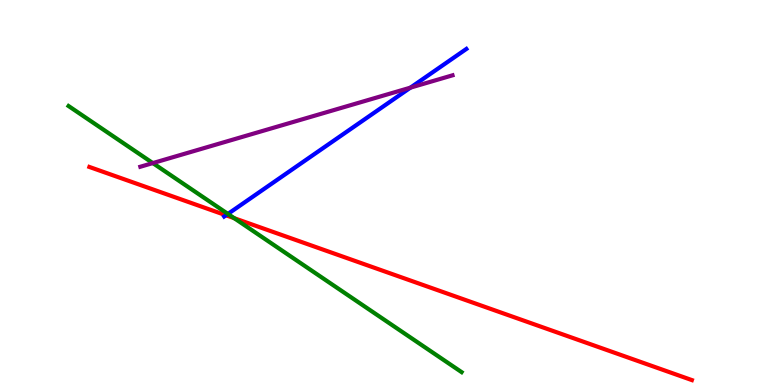[{'lines': ['blue', 'red'], 'intersections': [{'x': 2.92, 'y': 4.41}]}, {'lines': ['green', 'red'], 'intersections': [{'x': 3.02, 'y': 4.33}]}, {'lines': ['purple', 'red'], 'intersections': []}, {'lines': ['blue', 'green'], 'intersections': [{'x': 2.94, 'y': 4.44}]}, {'lines': ['blue', 'purple'], 'intersections': [{'x': 5.3, 'y': 7.72}]}, {'lines': ['green', 'purple'], 'intersections': [{'x': 1.97, 'y': 5.76}]}]